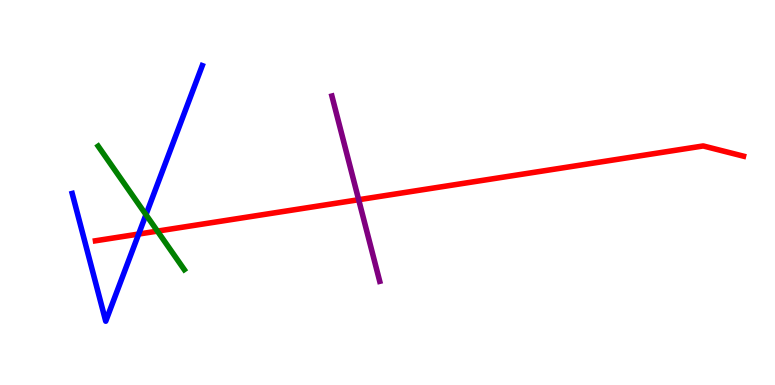[{'lines': ['blue', 'red'], 'intersections': [{'x': 1.79, 'y': 3.92}]}, {'lines': ['green', 'red'], 'intersections': [{'x': 2.03, 'y': 4.0}]}, {'lines': ['purple', 'red'], 'intersections': [{'x': 4.63, 'y': 4.81}]}, {'lines': ['blue', 'green'], 'intersections': [{'x': 1.88, 'y': 4.42}]}, {'lines': ['blue', 'purple'], 'intersections': []}, {'lines': ['green', 'purple'], 'intersections': []}]